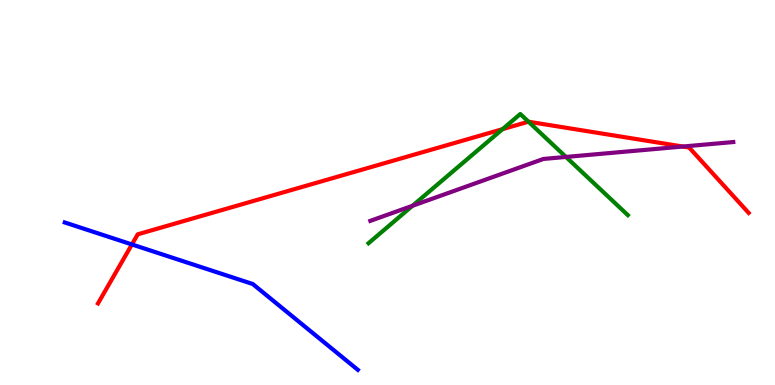[{'lines': ['blue', 'red'], 'intersections': [{'x': 1.7, 'y': 3.65}]}, {'lines': ['green', 'red'], 'intersections': [{'x': 6.48, 'y': 6.64}, {'x': 6.82, 'y': 6.84}]}, {'lines': ['purple', 'red'], 'intersections': [{'x': 8.81, 'y': 6.19}]}, {'lines': ['blue', 'green'], 'intersections': []}, {'lines': ['blue', 'purple'], 'intersections': []}, {'lines': ['green', 'purple'], 'intersections': [{'x': 5.32, 'y': 4.65}, {'x': 7.3, 'y': 5.92}]}]